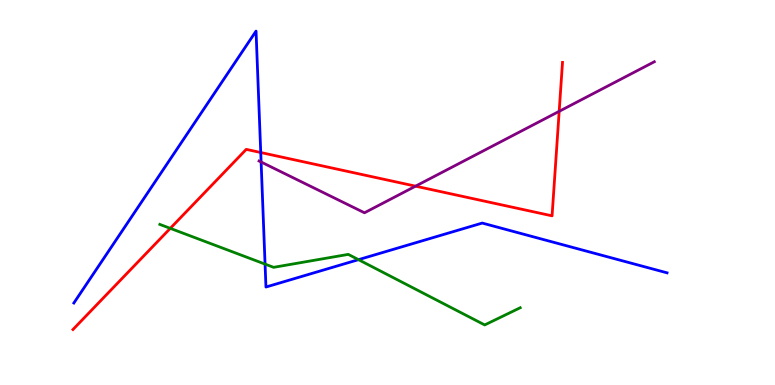[{'lines': ['blue', 'red'], 'intersections': [{'x': 3.36, 'y': 6.04}]}, {'lines': ['green', 'red'], 'intersections': [{'x': 2.2, 'y': 4.07}]}, {'lines': ['purple', 'red'], 'intersections': [{'x': 5.36, 'y': 5.16}, {'x': 7.22, 'y': 7.11}]}, {'lines': ['blue', 'green'], 'intersections': [{'x': 3.42, 'y': 3.14}, {'x': 4.63, 'y': 3.26}]}, {'lines': ['blue', 'purple'], 'intersections': [{'x': 3.37, 'y': 5.79}]}, {'lines': ['green', 'purple'], 'intersections': []}]